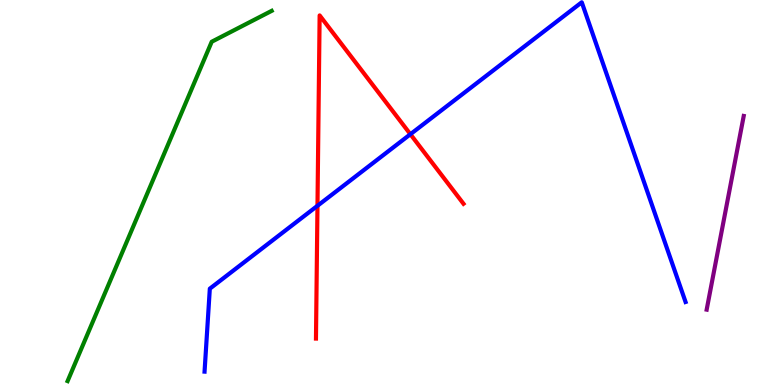[{'lines': ['blue', 'red'], 'intersections': [{'x': 4.1, 'y': 4.66}, {'x': 5.3, 'y': 6.51}]}, {'lines': ['green', 'red'], 'intersections': []}, {'lines': ['purple', 'red'], 'intersections': []}, {'lines': ['blue', 'green'], 'intersections': []}, {'lines': ['blue', 'purple'], 'intersections': []}, {'lines': ['green', 'purple'], 'intersections': []}]